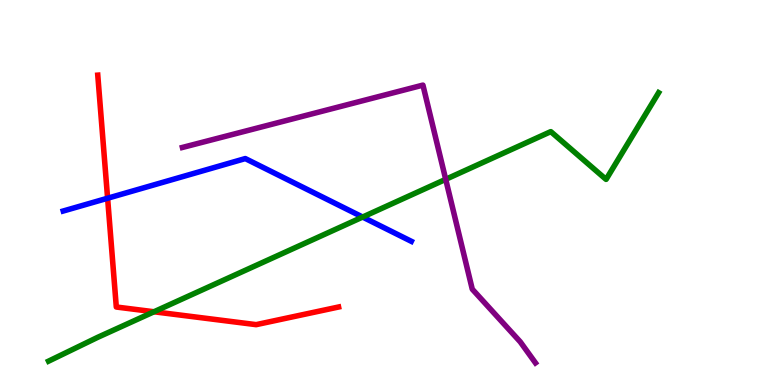[{'lines': ['blue', 'red'], 'intersections': [{'x': 1.39, 'y': 4.85}]}, {'lines': ['green', 'red'], 'intersections': [{'x': 1.99, 'y': 1.9}]}, {'lines': ['purple', 'red'], 'intersections': []}, {'lines': ['blue', 'green'], 'intersections': [{'x': 4.68, 'y': 4.36}]}, {'lines': ['blue', 'purple'], 'intersections': []}, {'lines': ['green', 'purple'], 'intersections': [{'x': 5.75, 'y': 5.34}]}]